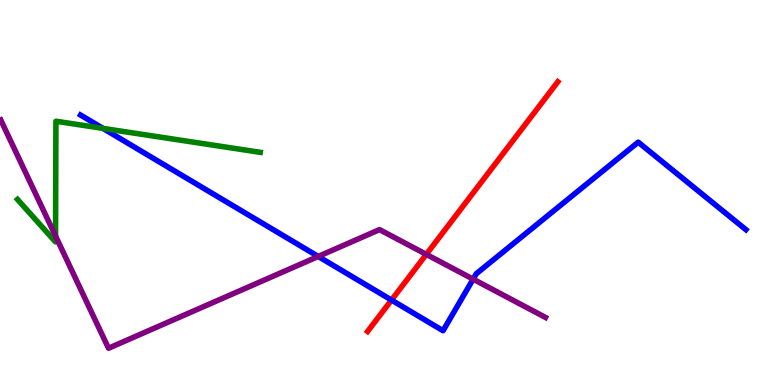[{'lines': ['blue', 'red'], 'intersections': [{'x': 5.05, 'y': 2.21}]}, {'lines': ['green', 'red'], 'intersections': []}, {'lines': ['purple', 'red'], 'intersections': [{'x': 5.5, 'y': 3.39}]}, {'lines': ['blue', 'green'], 'intersections': [{'x': 1.33, 'y': 6.67}]}, {'lines': ['blue', 'purple'], 'intersections': [{'x': 4.11, 'y': 3.34}, {'x': 6.1, 'y': 2.75}]}, {'lines': ['green', 'purple'], 'intersections': [{'x': 0.717, 'y': 3.87}]}]